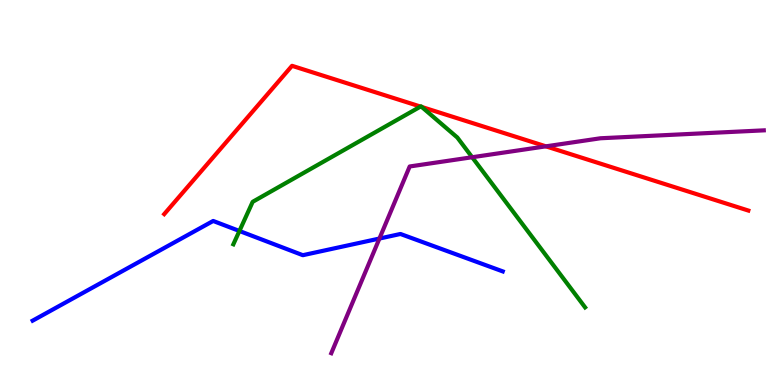[{'lines': ['blue', 'red'], 'intersections': []}, {'lines': ['green', 'red'], 'intersections': [{'x': 5.43, 'y': 7.23}, {'x': 5.44, 'y': 7.22}]}, {'lines': ['purple', 'red'], 'intersections': [{'x': 7.04, 'y': 6.2}]}, {'lines': ['blue', 'green'], 'intersections': [{'x': 3.09, 'y': 4.0}]}, {'lines': ['blue', 'purple'], 'intersections': [{'x': 4.9, 'y': 3.8}]}, {'lines': ['green', 'purple'], 'intersections': [{'x': 6.09, 'y': 5.92}]}]